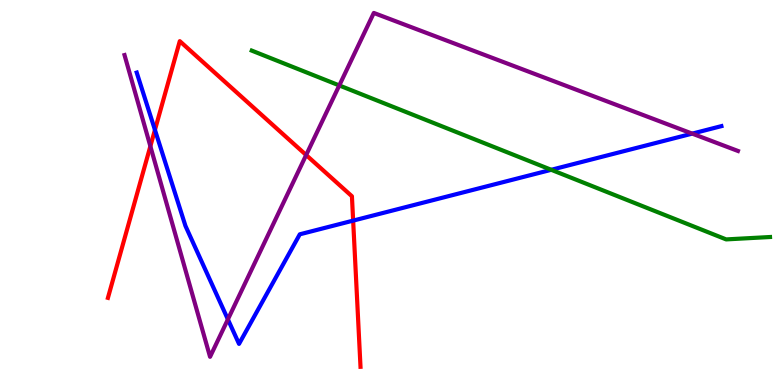[{'lines': ['blue', 'red'], 'intersections': [{'x': 2.0, 'y': 6.63}, {'x': 4.56, 'y': 4.27}]}, {'lines': ['green', 'red'], 'intersections': []}, {'lines': ['purple', 'red'], 'intersections': [{'x': 1.94, 'y': 6.2}, {'x': 3.95, 'y': 5.97}]}, {'lines': ['blue', 'green'], 'intersections': [{'x': 7.11, 'y': 5.59}]}, {'lines': ['blue', 'purple'], 'intersections': [{'x': 2.94, 'y': 1.7}, {'x': 8.93, 'y': 6.53}]}, {'lines': ['green', 'purple'], 'intersections': [{'x': 4.38, 'y': 7.78}]}]